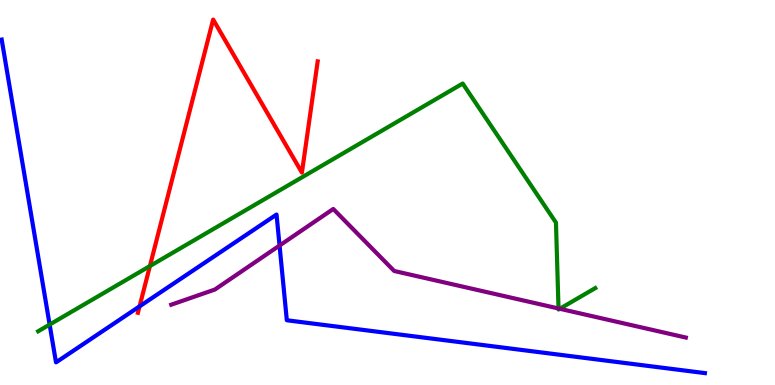[{'lines': ['blue', 'red'], 'intersections': [{'x': 1.8, 'y': 2.04}]}, {'lines': ['green', 'red'], 'intersections': [{'x': 1.93, 'y': 3.09}]}, {'lines': ['purple', 'red'], 'intersections': []}, {'lines': ['blue', 'green'], 'intersections': [{'x': 0.64, 'y': 1.57}]}, {'lines': ['blue', 'purple'], 'intersections': [{'x': 3.61, 'y': 3.62}]}, {'lines': ['green', 'purple'], 'intersections': [{'x': 7.21, 'y': 1.99}, {'x': 7.22, 'y': 1.98}]}]